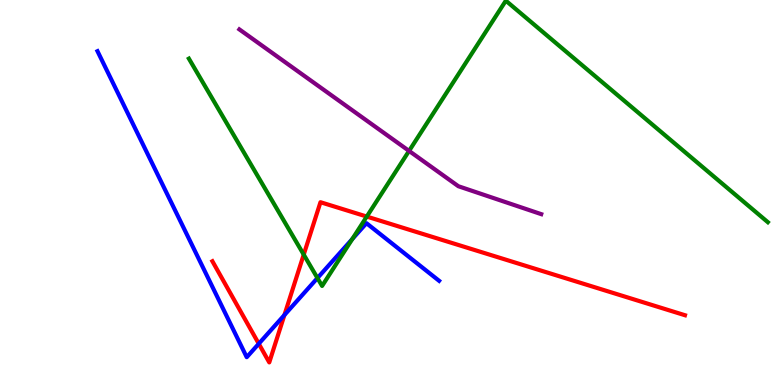[{'lines': ['blue', 'red'], 'intersections': [{'x': 3.34, 'y': 1.07}, {'x': 3.67, 'y': 1.82}]}, {'lines': ['green', 'red'], 'intersections': [{'x': 3.92, 'y': 3.39}, {'x': 4.73, 'y': 4.37}]}, {'lines': ['purple', 'red'], 'intersections': []}, {'lines': ['blue', 'green'], 'intersections': [{'x': 4.1, 'y': 2.78}, {'x': 4.55, 'y': 3.79}]}, {'lines': ['blue', 'purple'], 'intersections': []}, {'lines': ['green', 'purple'], 'intersections': [{'x': 5.28, 'y': 6.08}]}]